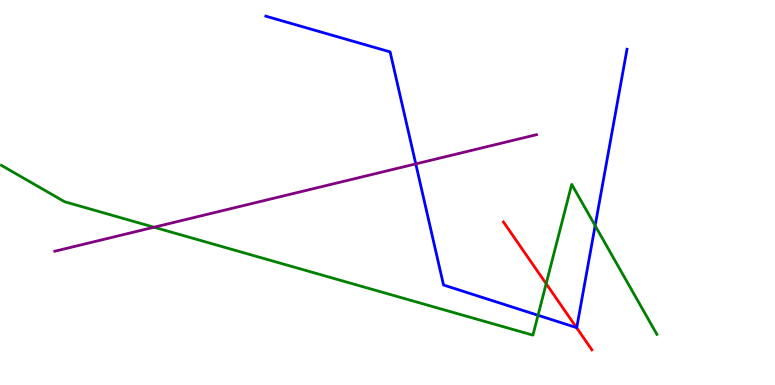[{'lines': ['blue', 'red'], 'intersections': [{'x': 7.44, 'y': 1.49}]}, {'lines': ['green', 'red'], 'intersections': [{'x': 7.05, 'y': 2.63}]}, {'lines': ['purple', 'red'], 'intersections': []}, {'lines': ['blue', 'green'], 'intersections': [{'x': 6.94, 'y': 1.81}, {'x': 7.68, 'y': 4.14}]}, {'lines': ['blue', 'purple'], 'intersections': [{'x': 5.36, 'y': 5.74}]}, {'lines': ['green', 'purple'], 'intersections': [{'x': 1.99, 'y': 4.1}]}]